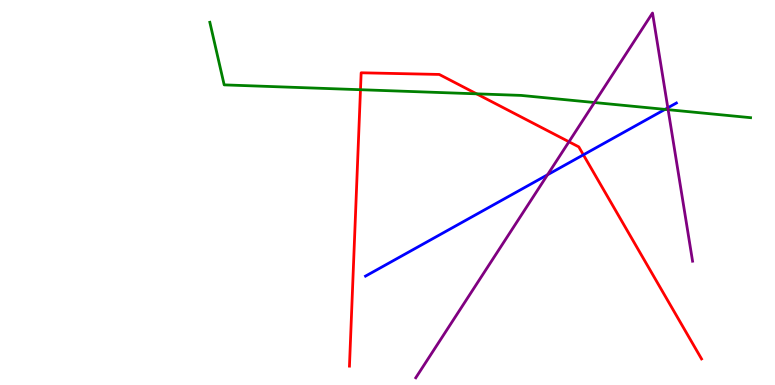[{'lines': ['blue', 'red'], 'intersections': [{'x': 7.53, 'y': 5.98}]}, {'lines': ['green', 'red'], 'intersections': [{'x': 4.65, 'y': 7.67}, {'x': 6.15, 'y': 7.56}]}, {'lines': ['purple', 'red'], 'intersections': [{'x': 7.34, 'y': 6.32}]}, {'lines': ['blue', 'green'], 'intersections': [{'x': 8.58, 'y': 7.16}]}, {'lines': ['blue', 'purple'], 'intersections': [{'x': 7.07, 'y': 5.46}, {'x': 8.62, 'y': 7.2}]}, {'lines': ['green', 'purple'], 'intersections': [{'x': 7.67, 'y': 7.34}, {'x': 8.62, 'y': 7.15}]}]